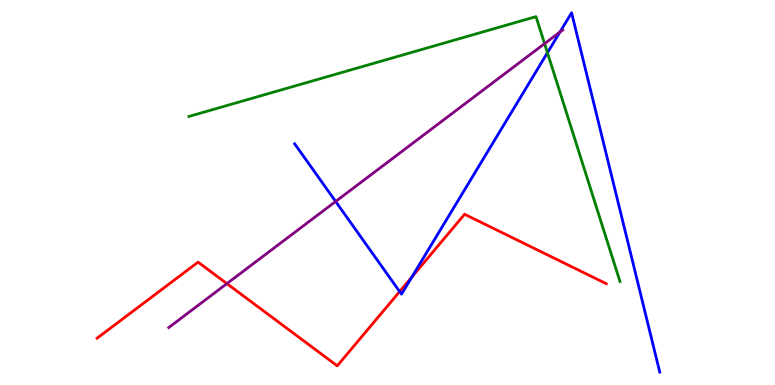[{'lines': ['blue', 'red'], 'intersections': [{'x': 5.16, 'y': 2.43}, {'x': 5.31, 'y': 2.81}]}, {'lines': ['green', 'red'], 'intersections': []}, {'lines': ['purple', 'red'], 'intersections': [{'x': 2.93, 'y': 2.63}]}, {'lines': ['blue', 'green'], 'intersections': [{'x': 7.06, 'y': 8.63}]}, {'lines': ['blue', 'purple'], 'intersections': [{'x': 4.33, 'y': 4.77}, {'x': 7.23, 'y': 9.17}]}, {'lines': ['green', 'purple'], 'intersections': [{'x': 7.03, 'y': 8.87}]}]